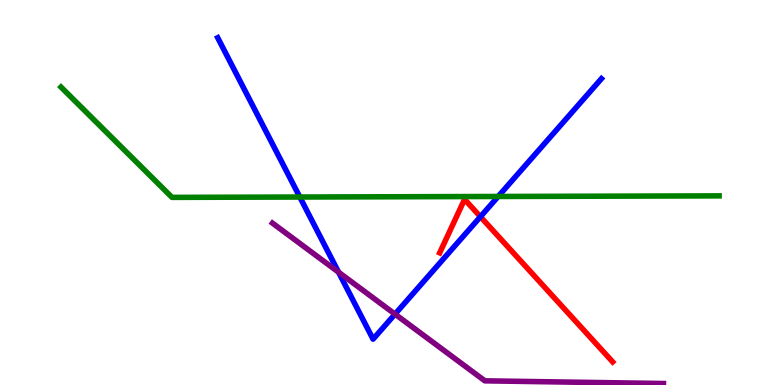[{'lines': ['blue', 'red'], 'intersections': [{'x': 6.2, 'y': 4.37}]}, {'lines': ['green', 'red'], 'intersections': []}, {'lines': ['purple', 'red'], 'intersections': []}, {'lines': ['blue', 'green'], 'intersections': [{'x': 3.87, 'y': 4.88}, {'x': 6.43, 'y': 4.9}]}, {'lines': ['blue', 'purple'], 'intersections': [{'x': 4.37, 'y': 2.93}, {'x': 5.1, 'y': 1.84}]}, {'lines': ['green', 'purple'], 'intersections': []}]